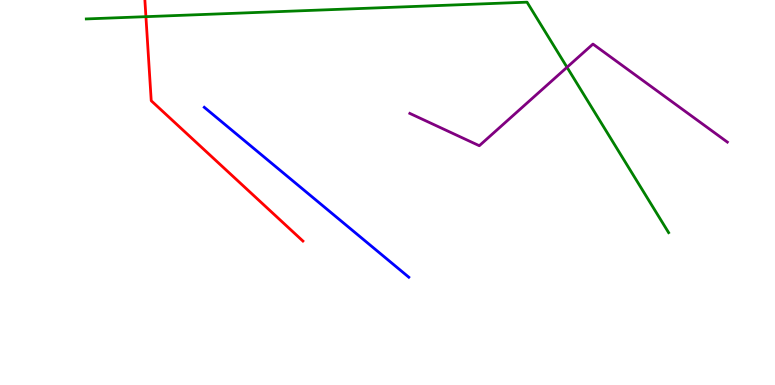[{'lines': ['blue', 'red'], 'intersections': []}, {'lines': ['green', 'red'], 'intersections': [{'x': 1.88, 'y': 9.57}]}, {'lines': ['purple', 'red'], 'intersections': []}, {'lines': ['blue', 'green'], 'intersections': []}, {'lines': ['blue', 'purple'], 'intersections': []}, {'lines': ['green', 'purple'], 'intersections': [{'x': 7.32, 'y': 8.25}]}]